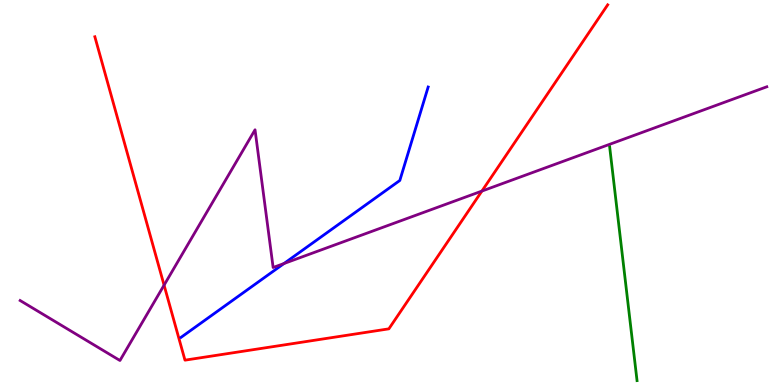[{'lines': ['blue', 'red'], 'intersections': []}, {'lines': ['green', 'red'], 'intersections': []}, {'lines': ['purple', 'red'], 'intersections': [{'x': 2.12, 'y': 2.59}, {'x': 6.22, 'y': 5.04}]}, {'lines': ['blue', 'green'], 'intersections': []}, {'lines': ['blue', 'purple'], 'intersections': [{'x': 3.66, 'y': 3.16}]}, {'lines': ['green', 'purple'], 'intersections': []}]